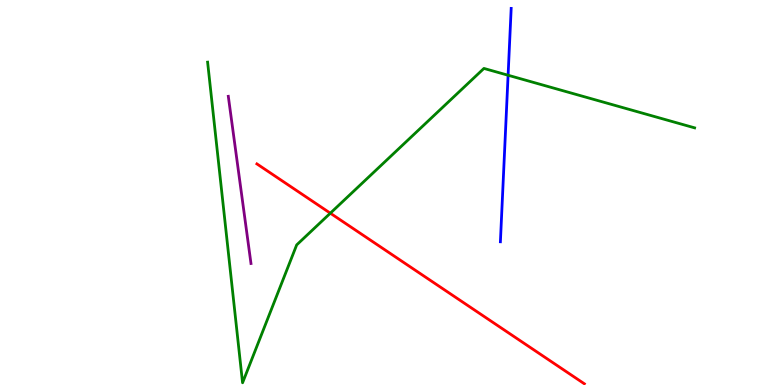[{'lines': ['blue', 'red'], 'intersections': []}, {'lines': ['green', 'red'], 'intersections': [{'x': 4.26, 'y': 4.46}]}, {'lines': ['purple', 'red'], 'intersections': []}, {'lines': ['blue', 'green'], 'intersections': [{'x': 6.56, 'y': 8.05}]}, {'lines': ['blue', 'purple'], 'intersections': []}, {'lines': ['green', 'purple'], 'intersections': []}]